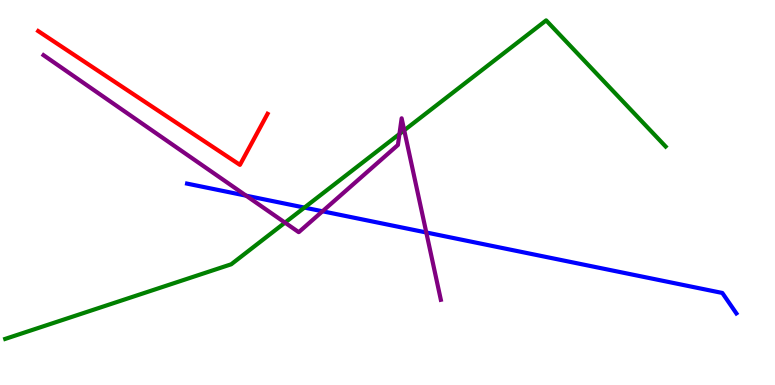[{'lines': ['blue', 'red'], 'intersections': []}, {'lines': ['green', 'red'], 'intersections': []}, {'lines': ['purple', 'red'], 'intersections': []}, {'lines': ['blue', 'green'], 'intersections': [{'x': 3.93, 'y': 4.61}]}, {'lines': ['blue', 'purple'], 'intersections': [{'x': 3.18, 'y': 4.92}, {'x': 4.16, 'y': 4.51}, {'x': 5.5, 'y': 3.96}]}, {'lines': ['green', 'purple'], 'intersections': [{'x': 3.68, 'y': 4.22}, {'x': 5.15, 'y': 6.52}, {'x': 5.22, 'y': 6.62}]}]